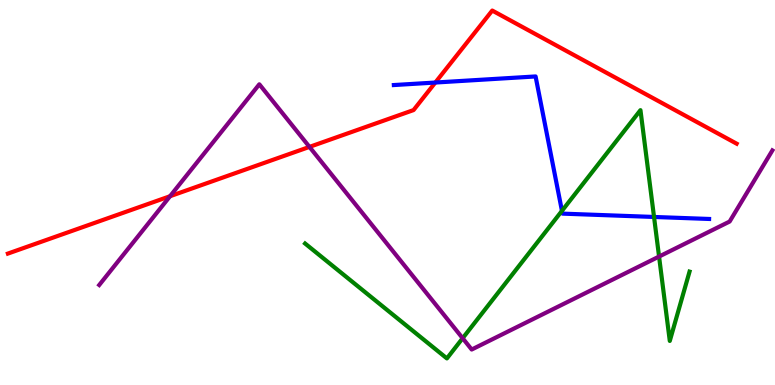[{'lines': ['blue', 'red'], 'intersections': [{'x': 5.62, 'y': 7.86}]}, {'lines': ['green', 'red'], 'intersections': []}, {'lines': ['purple', 'red'], 'intersections': [{'x': 2.19, 'y': 4.9}, {'x': 3.99, 'y': 6.18}]}, {'lines': ['blue', 'green'], 'intersections': [{'x': 7.25, 'y': 4.52}, {'x': 8.44, 'y': 4.36}]}, {'lines': ['blue', 'purple'], 'intersections': []}, {'lines': ['green', 'purple'], 'intersections': [{'x': 5.97, 'y': 1.22}, {'x': 8.5, 'y': 3.34}]}]